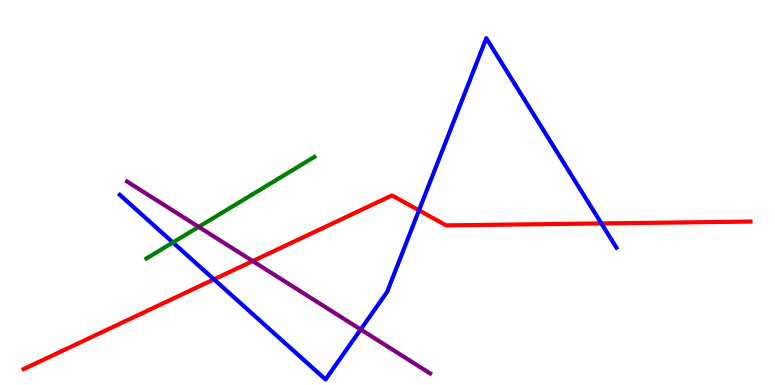[{'lines': ['blue', 'red'], 'intersections': [{'x': 2.76, 'y': 2.74}, {'x': 5.41, 'y': 4.54}, {'x': 7.76, 'y': 4.2}]}, {'lines': ['green', 'red'], 'intersections': []}, {'lines': ['purple', 'red'], 'intersections': [{'x': 3.26, 'y': 3.22}]}, {'lines': ['blue', 'green'], 'intersections': [{'x': 2.23, 'y': 3.7}]}, {'lines': ['blue', 'purple'], 'intersections': [{'x': 4.65, 'y': 1.44}]}, {'lines': ['green', 'purple'], 'intersections': [{'x': 2.56, 'y': 4.11}]}]